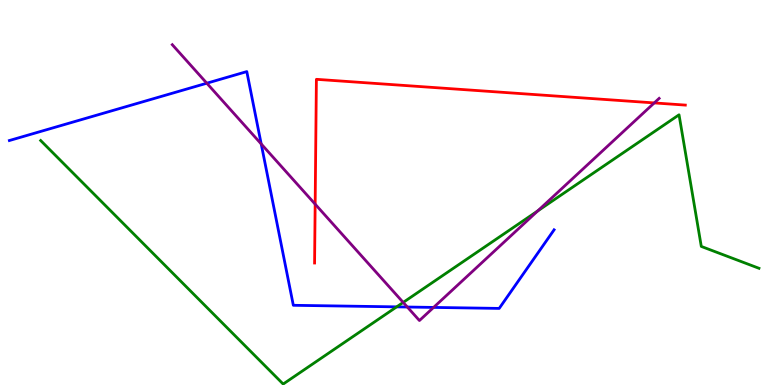[{'lines': ['blue', 'red'], 'intersections': []}, {'lines': ['green', 'red'], 'intersections': []}, {'lines': ['purple', 'red'], 'intersections': [{'x': 4.07, 'y': 4.7}, {'x': 8.44, 'y': 7.33}]}, {'lines': ['blue', 'green'], 'intersections': [{'x': 5.12, 'y': 2.03}]}, {'lines': ['blue', 'purple'], 'intersections': [{'x': 2.67, 'y': 7.84}, {'x': 3.37, 'y': 6.26}, {'x': 5.26, 'y': 2.03}, {'x': 5.59, 'y': 2.02}]}, {'lines': ['green', 'purple'], 'intersections': [{'x': 5.2, 'y': 2.15}, {'x': 6.94, 'y': 4.52}]}]